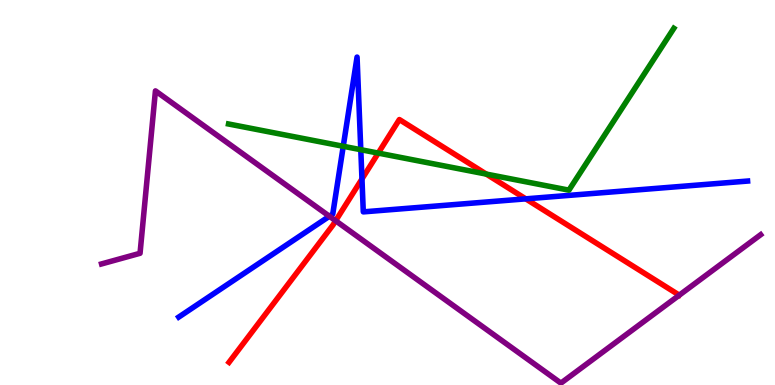[{'lines': ['blue', 'red'], 'intersections': [{'x': 4.67, 'y': 5.35}, {'x': 6.78, 'y': 4.84}]}, {'lines': ['green', 'red'], 'intersections': [{'x': 4.88, 'y': 6.02}, {'x': 6.27, 'y': 5.48}]}, {'lines': ['purple', 'red'], 'intersections': [{'x': 4.33, 'y': 4.27}]}, {'lines': ['blue', 'green'], 'intersections': [{'x': 4.43, 'y': 6.2}, {'x': 4.66, 'y': 6.11}]}, {'lines': ['blue', 'purple'], 'intersections': [{'x': 4.25, 'y': 4.38}]}, {'lines': ['green', 'purple'], 'intersections': []}]